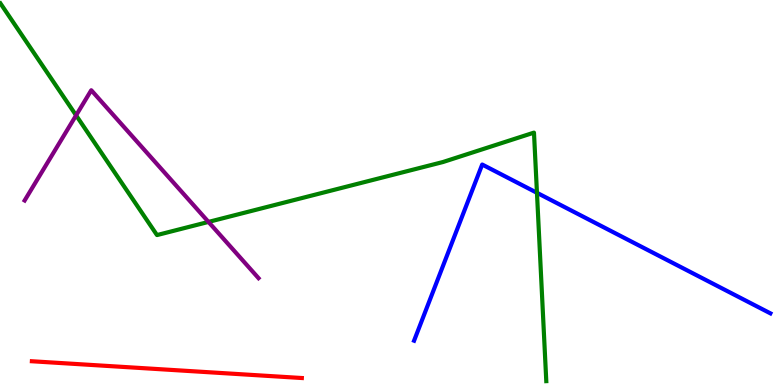[{'lines': ['blue', 'red'], 'intersections': []}, {'lines': ['green', 'red'], 'intersections': []}, {'lines': ['purple', 'red'], 'intersections': []}, {'lines': ['blue', 'green'], 'intersections': [{'x': 6.93, 'y': 4.99}]}, {'lines': ['blue', 'purple'], 'intersections': []}, {'lines': ['green', 'purple'], 'intersections': [{'x': 0.982, 'y': 7.0}, {'x': 2.69, 'y': 4.24}]}]